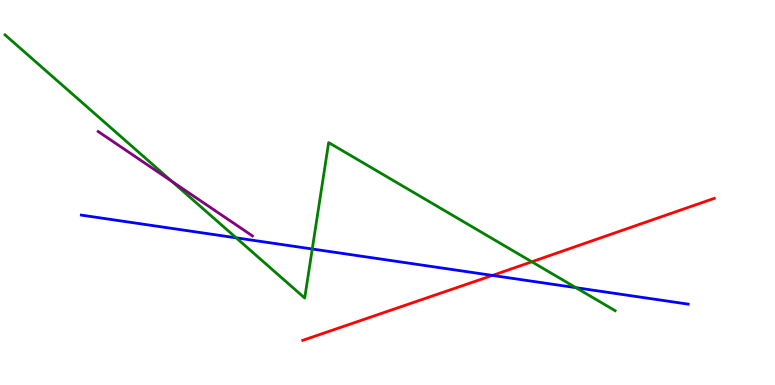[{'lines': ['blue', 'red'], 'intersections': [{'x': 6.35, 'y': 2.85}]}, {'lines': ['green', 'red'], 'intersections': [{'x': 6.86, 'y': 3.2}]}, {'lines': ['purple', 'red'], 'intersections': []}, {'lines': ['blue', 'green'], 'intersections': [{'x': 3.05, 'y': 3.82}, {'x': 4.03, 'y': 3.53}, {'x': 7.43, 'y': 2.53}]}, {'lines': ['blue', 'purple'], 'intersections': []}, {'lines': ['green', 'purple'], 'intersections': [{'x': 2.22, 'y': 5.29}]}]